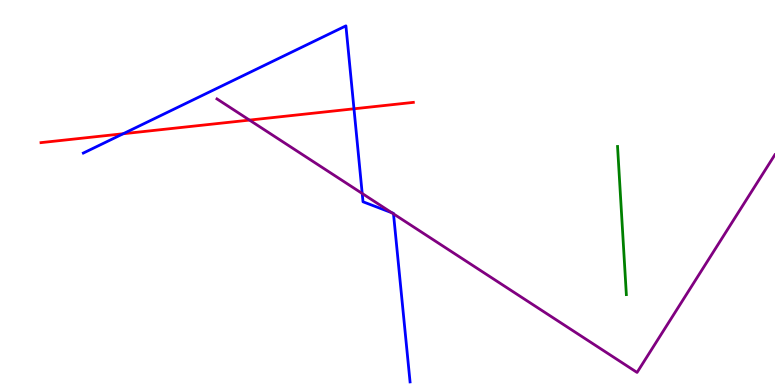[{'lines': ['blue', 'red'], 'intersections': [{'x': 1.59, 'y': 6.53}, {'x': 4.57, 'y': 7.17}]}, {'lines': ['green', 'red'], 'intersections': []}, {'lines': ['purple', 'red'], 'intersections': [{'x': 3.22, 'y': 6.88}]}, {'lines': ['blue', 'green'], 'intersections': []}, {'lines': ['blue', 'purple'], 'intersections': [{'x': 4.67, 'y': 4.97}, {'x': 5.05, 'y': 4.48}, {'x': 5.08, 'y': 4.45}]}, {'lines': ['green', 'purple'], 'intersections': []}]